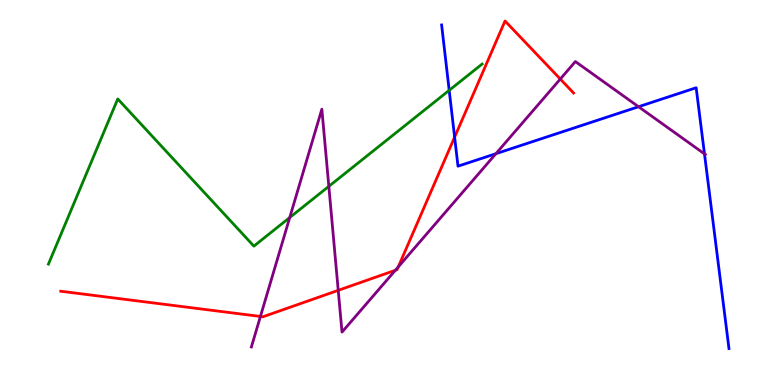[{'lines': ['blue', 'red'], 'intersections': [{'x': 5.87, 'y': 6.44}]}, {'lines': ['green', 'red'], 'intersections': []}, {'lines': ['purple', 'red'], 'intersections': [{'x': 3.36, 'y': 1.78}, {'x': 4.36, 'y': 2.46}, {'x': 5.1, 'y': 2.98}, {'x': 5.14, 'y': 3.07}, {'x': 7.23, 'y': 7.95}]}, {'lines': ['blue', 'green'], 'intersections': [{'x': 5.8, 'y': 7.65}]}, {'lines': ['blue', 'purple'], 'intersections': [{'x': 6.4, 'y': 6.01}, {'x': 8.24, 'y': 7.23}, {'x': 9.09, 'y': 6.0}]}, {'lines': ['green', 'purple'], 'intersections': [{'x': 3.74, 'y': 4.35}, {'x': 4.24, 'y': 5.16}]}]